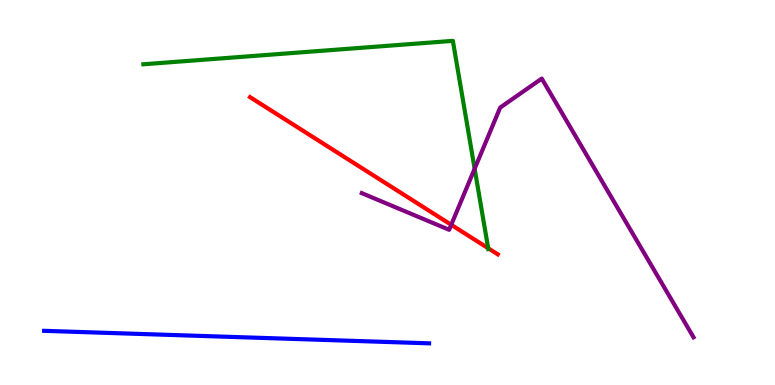[{'lines': ['blue', 'red'], 'intersections': []}, {'lines': ['green', 'red'], 'intersections': [{'x': 6.3, 'y': 3.55}]}, {'lines': ['purple', 'red'], 'intersections': [{'x': 5.82, 'y': 4.16}]}, {'lines': ['blue', 'green'], 'intersections': []}, {'lines': ['blue', 'purple'], 'intersections': []}, {'lines': ['green', 'purple'], 'intersections': [{'x': 6.12, 'y': 5.62}]}]